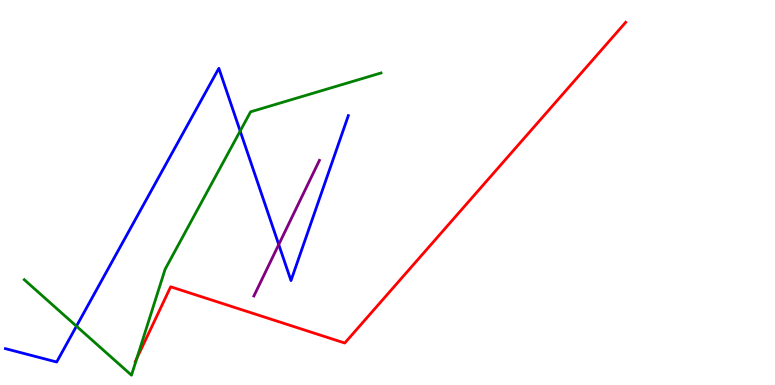[{'lines': ['blue', 'red'], 'intersections': []}, {'lines': ['green', 'red'], 'intersections': [{'x': 1.77, 'y': 0.693}]}, {'lines': ['purple', 'red'], 'intersections': []}, {'lines': ['blue', 'green'], 'intersections': [{'x': 0.987, 'y': 1.53}, {'x': 3.1, 'y': 6.6}]}, {'lines': ['blue', 'purple'], 'intersections': [{'x': 3.6, 'y': 3.65}]}, {'lines': ['green', 'purple'], 'intersections': []}]